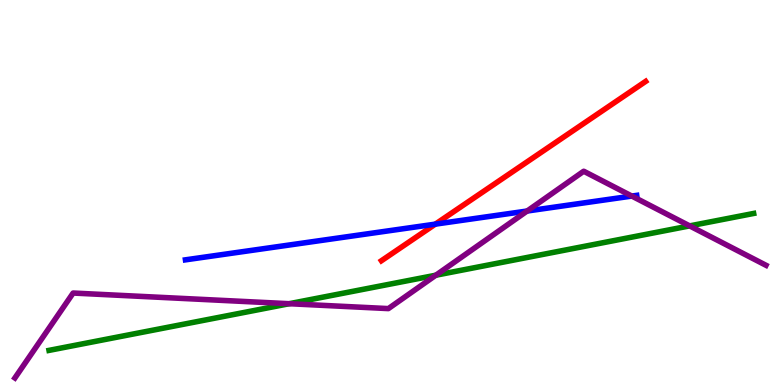[{'lines': ['blue', 'red'], 'intersections': [{'x': 5.62, 'y': 4.18}]}, {'lines': ['green', 'red'], 'intersections': []}, {'lines': ['purple', 'red'], 'intersections': []}, {'lines': ['blue', 'green'], 'intersections': []}, {'lines': ['blue', 'purple'], 'intersections': [{'x': 6.8, 'y': 4.52}, {'x': 8.15, 'y': 4.91}]}, {'lines': ['green', 'purple'], 'intersections': [{'x': 3.73, 'y': 2.11}, {'x': 5.62, 'y': 2.85}, {'x': 8.9, 'y': 4.13}]}]